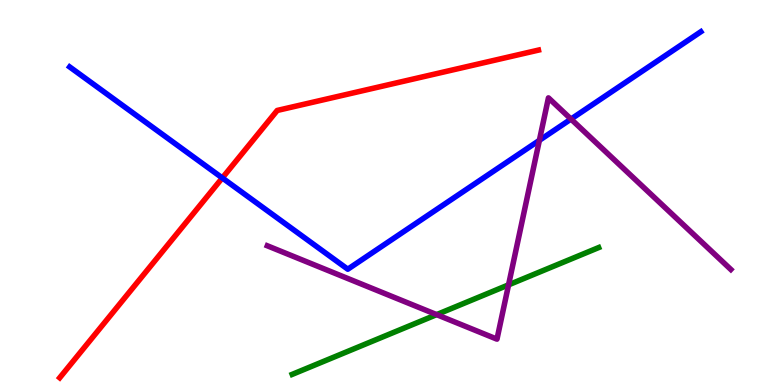[{'lines': ['blue', 'red'], 'intersections': [{'x': 2.87, 'y': 5.38}]}, {'lines': ['green', 'red'], 'intersections': []}, {'lines': ['purple', 'red'], 'intersections': []}, {'lines': ['blue', 'green'], 'intersections': []}, {'lines': ['blue', 'purple'], 'intersections': [{'x': 6.96, 'y': 6.35}, {'x': 7.37, 'y': 6.91}]}, {'lines': ['green', 'purple'], 'intersections': [{'x': 5.63, 'y': 1.83}, {'x': 6.56, 'y': 2.6}]}]